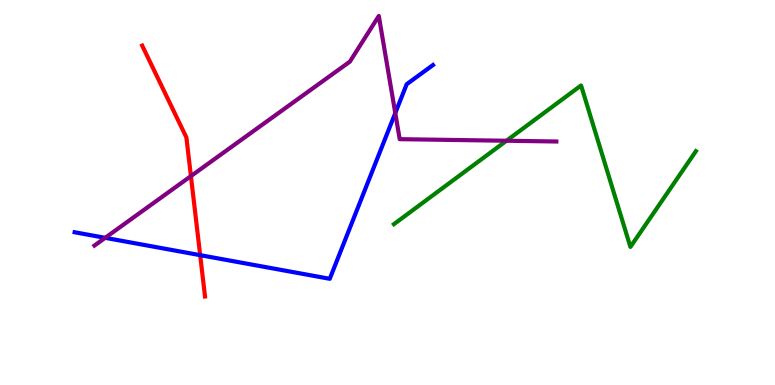[{'lines': ['blue', 'red'], 'intersections': [{'x': 2.58, 'y': 3.37}]}, {'lines': ['green', 'red'], 'intersections': []}, {'lines': ['purple', 'red'], 'intersections': [{'x': 2.46, 'y': 5.43}]}, {'lines': ['blue', 'green'], 'intersections': []}, {'lines': ['blue', 'purple'], 'intersections': [{'x': 1.36, 'y': 3.82}, {'x': 5.1, 'y': 7.06}]}, {'lines': ['green', 'purple'], 'intersections': [{'x': 6.54, 'y': 6.34}]}]